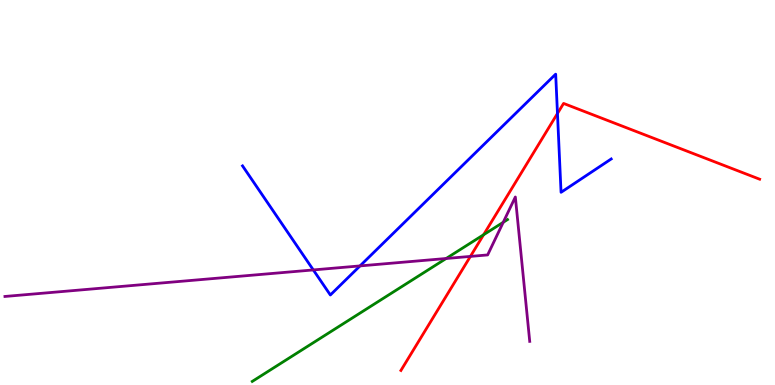[{'lines': ['blue', 'red'], 'intersections': [{'x': 7.19, 'y': 7.05}]}, {'lines': ['green', 'red'], 'intersections': [{'x': 6.24, 'y': 3.9}]}, {'lines': ['purple', 'red'], 'intersections': [{'x': 6.07, 'y': 3.34}]}, {'lines': ['blue', 'green'], 'intersections': []}, {'lines': ['blue', 'purple'], 'intersections': [{'x': 4.04, 'y': 2.99}, {'x': 4.65, 'y': 3.09}]}, {'lines': ['green', 'purple'], 'intersections': [{'x': 5.76, 'y': 3.29}, {'x': 6.49, 'y': 4.23}]}]